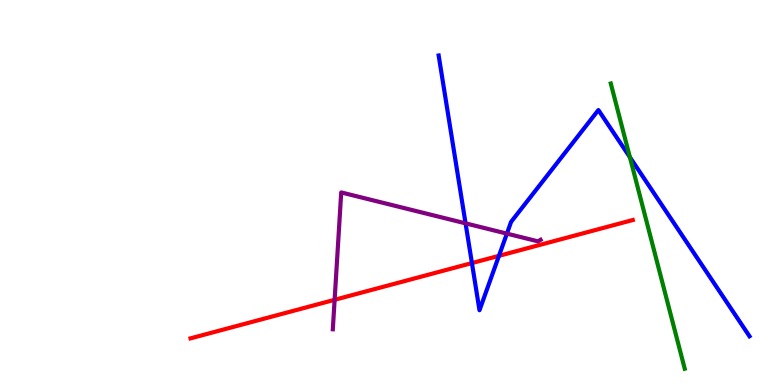[{'lines': ['blue', 'red'], 'intersections': [{'x': 6.09, 'y': 3.17}, {'x': 6.44, 'y': 3.35}]}, {'lines': ['green', 'red'], 'intersections': []}, {'lines': ['purple', 'red'], 'intersections': [{'x': 4.32, 'y': 2.21}]}, {'lines': ['blue', 'green'], 'intersections': [{'x': 8.13, 'y': 5.92}]}, {'lines': ['blue', 'purple'], 'intersections': [{'x': 6.01, 'y': 4.2}, {'x': 6.54, 'y': 3.93}]}, {'lines': ['green', 'purple'], 'intersections': []}]